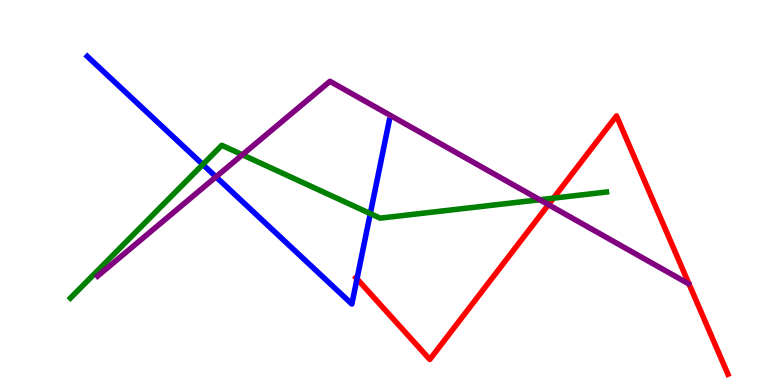[{'lines': ['blue', 'red'], 'intersections': [{'x': 4.61, 'y': 2.76}]}, {'lines': ['green', 'red'], 'intersections': [{'x': 7.14, 'y': 4.85}]}, {'lines': ['purple', 'red'], 'intersections': [{'x': 7.08, 'y': 4.68}]}, {'lines': ['blue', 'green'], 'intersections': [{'x': 2.62, 'y': 5.73}, {'x': 4.78, 'y': 4.45}]}, {'lines': ['blue', 'purple'], 'intersections': [{'x': 2.79, 'y': 5.41}]}, {'lines': ['green', 'purple'], 'intersections': [{'x': 3.13, 'y': 5.98}, {'x': 6.96, 'y': 4.81}]}]